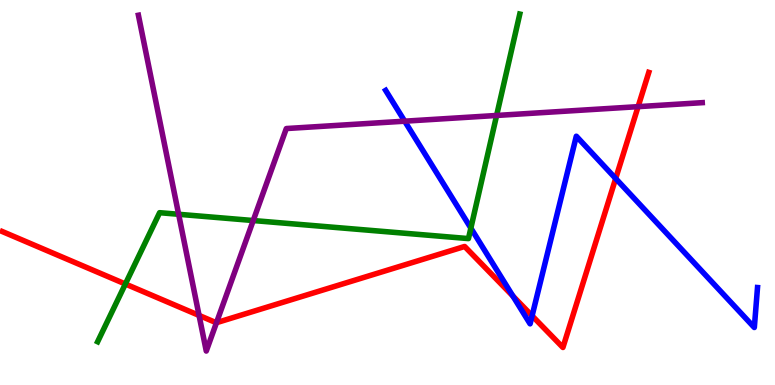[{'lines': ['blue', 'red'], 'intersections': [{'x': 6.62, 'y': 2.31}, {'x': 6.87, 'y': 1.8}, {'x': 7.94, 'y': 5.36}]}, {'lines': ['green', 'red'], 'intersections': [{'x': 1.62, 'y': 2.62}]}, {'lines': ['purple', 'red'], 'intersections': [{'x': 2.57, 'y': 1.81}, {'x': 2.79, 'y': 1.62}, {'x': 8.23, 'y': 7.23}]}, {'lines': ['blue', 'green'], 'intersections': [{'x': 6.08, 'y': 4.08}]}, {'lines': ['blue', 'purple'], 'intersections': [{'x': 5.22, 'y': 6.85}]}, {'lines': ['green', 'purple'], 'intersections': [{'x': 2.3, 'y': 4.43}, {'x': 3.27, 'y': 4.27}, {'x': 6.41, 'y': 7.0}]}]